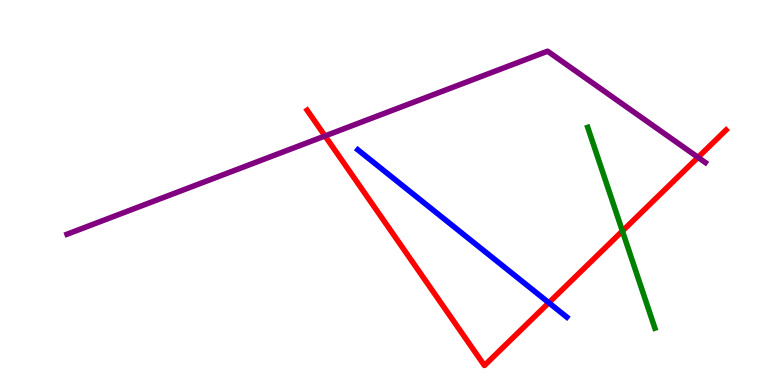[{'lines': ['blue', 'red'], 'intersections': [{'x': 7.08, 'y': 2.14}]}, {'lines': ['green', 'red'], 'intersections': [{'x': 8.03, 'y': 4.0}]}, {'lines': ['purple', 'red'], 'intersections': [{'x': 4.19, 'y': 6.47}, {'x': 9.01, 'y': 5.91}]}, {'lines': ['blue', 'green'], 'intersections': []}, {'lines': ['blue', 'purple'], 'intersections': []}, {'lines': ['green', 'purple'], 'intersections': []}]